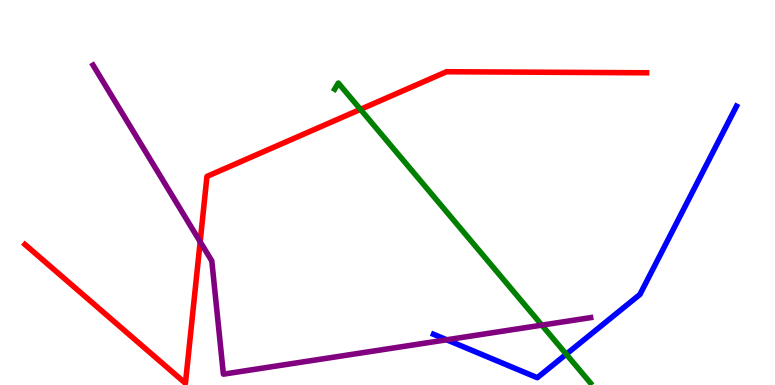[{'lines': ['blue', 'red'], 'intersections': []}, {'lines': ['green', 'red'], 'intersections': [{'x': 4.65, 'y': 7.16}]}, {'lines': ['purple', 'red'], 'intersections': [{'x': 2.58, 'y': 3.72}]}, {'lines': ['blue', 'green'], 'intersections': [{'x': 7.31, 'y': 0.8}]}, {'lines': ['blue', 'purple'], 'intersections': [{'x': 5.76, 'y': 1.17}]}, {'lines': ['green', 'purple'], 'intersections': [{'x': 6.99, 'y': 1.55}]}]